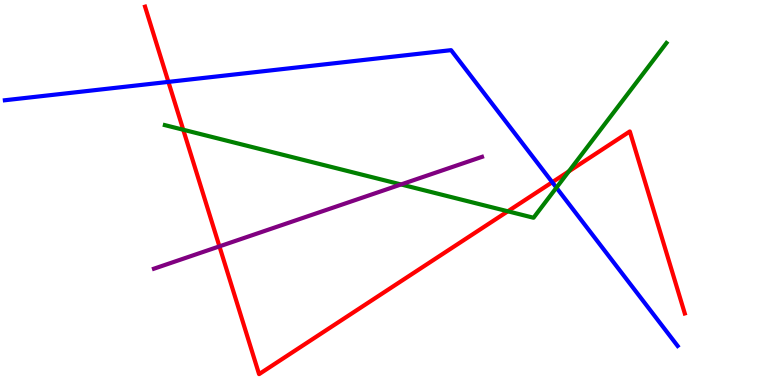[{'lines': ['blue', 'red'], 'intersections': [{'x': 2.17, 'y': 7.87}, {'x': 7.13, 'y': 5.27}]}, {'lines': ['green', 'red'], 'intersections': [{'x': 2.36, 'y': 6.63}, {'x': 6.55, 'y': 4.51}, {'x': 7.34, 'y': 5.55}]}, {'lines': ['purple', 'red'], 'intersections': [{'x': 2.83, 'y': 3.6}]}, {'lines': ['blue', 'green'], 'intersections': [{'x': 7.18, 'y': 5.13}]}, {'lines': ['blue', 'purple'], 'intersections': []}, {'lines': ['green', 'purple'], 'intersections': [{'x': 5.17, 'y': 5.21}]}]